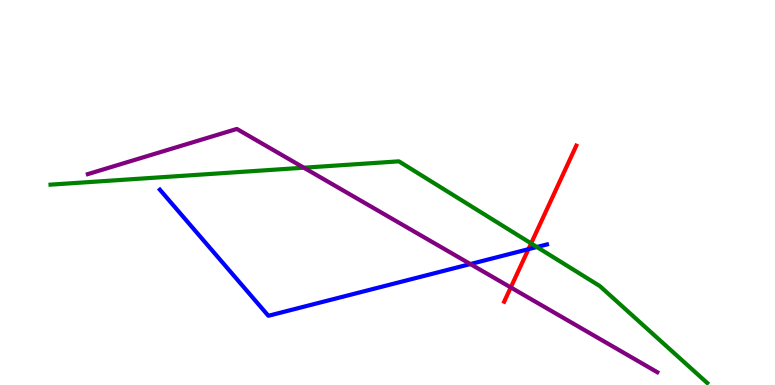[{'lines': ['blue', 'red'], 'intersections': [{'x': 6.82, 'y': 3.53}]}, {'lines': ['green', 'red'], 'intersections': [{'x': 6.85, 'y': 3.68}]}, {'lines': ['purple', 'red'], 'intersections': [{'x': 6.59, 'y': 2.53}]}, {'lines': ['blue', 'green'], 'intersections': [{'x': 6.93, 'y': 3.58}]}, {'lines': ['blue', 'purple'], 'intersections': [{'x': 6.07, 'y': 3.14}]}, {'lines': ['green', 'purple'], 'intersections': [{'x': 3.92, 'y': 5.64}]}]